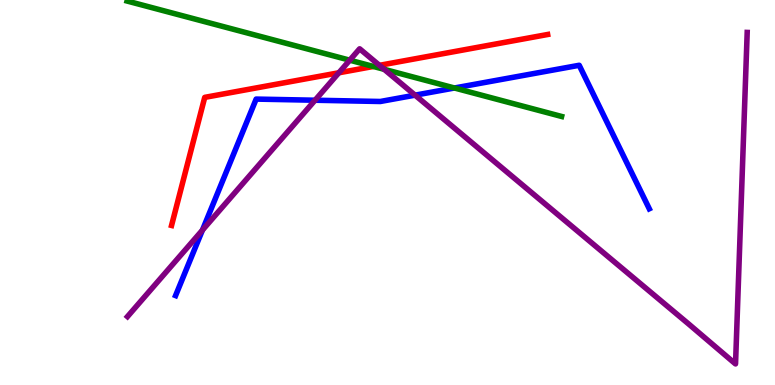[{'lines': ['blue', 'red'], 'intersections': []}, {'lines': ['green', 'red'], 'intersections': [{'x': 4.82, 'y': 8.27}]}, {'lines': ['purple', 'red'], 'intersections': [{'x': 4.37, 'y': 8.11}, {'x': 4.9, 'y': 8.3}]}, {'lines': ['blue', 'green'], 'intersections': [{'x': 5.86, 'y': 7.71}]}, {'lines': ['blue', 'purple'], 'intersections': [{'x': 2.61, 'y': 4.02}, {'x': 4.07, 'y': 7.4}, {'x': 5.36, 'y': 7.53}]}, {'lines': ['green', 'purple'], 'intersections': [{'x': 4.51, 'y': 8.44}, {'x': 4.96, 'y': 8.2}]}]